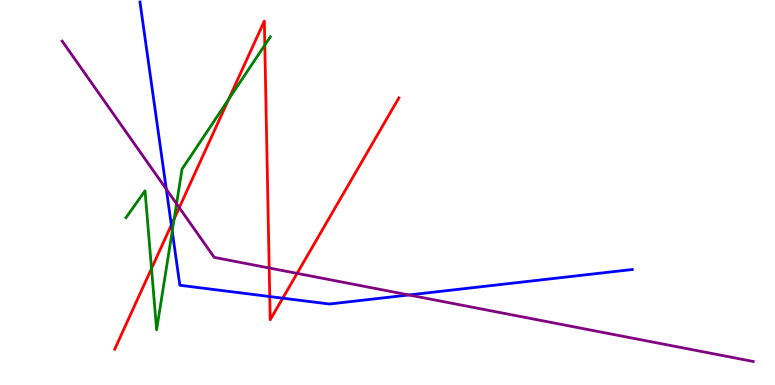[{'lines': ['blue', 'red'], 'intersections': [{'x': 2.21, 'y': 4.16}, {'x': 3.48, 'y': 2.3}, {'x': 3.65, 'y': 2.26}]}, {'lines': ['green', 'red'], 'intersections': [{'x': 1.95, 'y': 3.03}, {'x': 2.25, 'y': 4.32}, {'x': 2.95, 'y': 7.42}, {'x': 3.42, 'y': 8.83}]}, {'lines': ['purple', 'red'], 'intersections': [{'x': 2.31, 'y': 4.61}, {'x': 3.47, 'y': 3.04}, {'x': 3.83, 'y': 2.9}]}, {'lines': ['blue', 'green'], 'intersections': [{'x': 2.22, 'y': 4.0}]}, {'lines': ['blue', 'purple'], 'intersections': [{'x': 2.15, 'y': 5.09}, {'x': 5.28, 'y': 2.34}]}, {'lines': ['green', 'purple'], 'intersections': [{'x': 2.28, 'y': 4.71}]}]